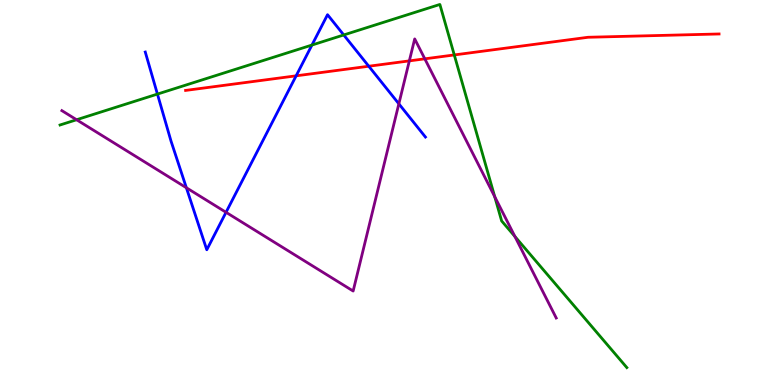[{'lines': ['blue', 'red'], 'intersections': [{'x': 3.82, 'y': 8.03}, {'x': 4.76, 'y': 8.28}]}, {'lines': ['green', 'red'], 'intersections': [{'x': 5.86, 'y': 8.57}]}, {'lines': ['purple', 'red'], 'intersections': [{'x': 5.28, 'y': 8.42}, {'x': 5.48, 'y': 8.47}]}, {'lines': ['blue', 'green'], 'intersections': [{'x': 2.03, 'y': 7.56}, {'x': 4.03, 'y': 8.83}, {'x': 4.44, 'y': 9.09}]}, {'lines': ['blue', 'purple'], 'intersections': [{'x': 2.4, 'y': 5.12}, {'x': 2.92, 'y': 4.49}, {'x': 5.15, 'y': 7.3}]}, {'lines': ['green', 'purple'], 'intersections': [{'x': 0.988, 'y': 6.89}, {'x': 6.38, 'y': 4.89}, {'x': 6.64, 'y': 3.86}]}]